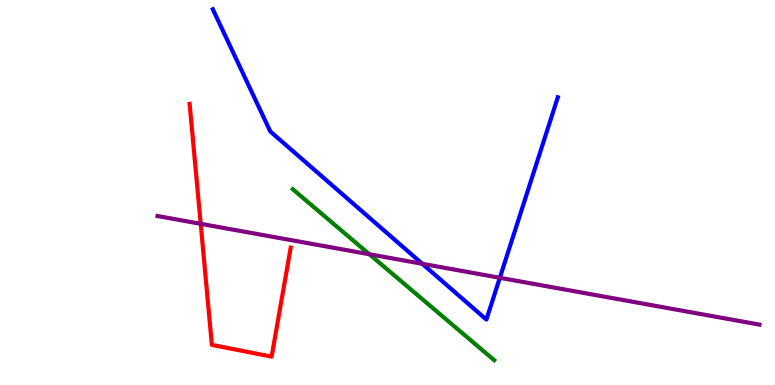[{'lines': ['blue', 'red'], 'intersections': []}, {'lines': ['green', 'red'], 'intersections': []}, {'lines': ['purple', 'red'], 'intersections': [{'x': 2.59, 'y': 4.19}]}, {'lines': ['blue', 'green'], 'intersections': []}, {'lines': ['blue', 'purple'], 'intersections': [{'x': 5.45, 'y': 3.15}, {'x': 6.45, 'y': 2.78}]}, {'lines': ['green', 'purple'], 'intersections': [{'x': 4.77, 'y': 3.4}]}]